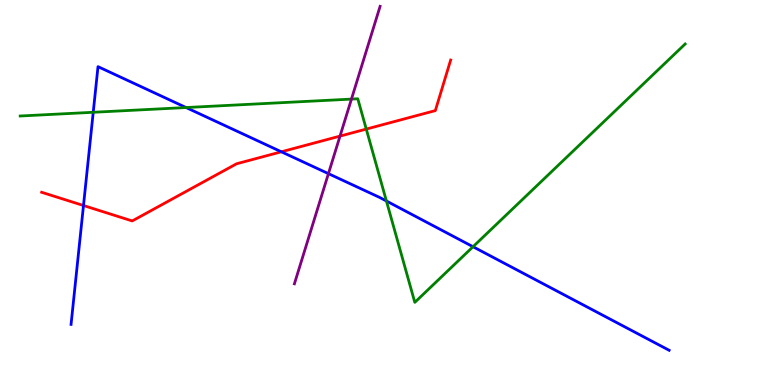[{'lines': ['blue', 'red'], 'intersections': [{'x': 1.08, 'y': 4.66}, {'x': 3.63, 'y': 6.06}]}, {'lines': ['green', 'red'], 'intersections': [{'x': 4.73, 'y': 6.65}]}, {'lines': ['purple', 'red'], 'intersections': [{'x': 4.39, 'y': 6.46}]}, {'lines': ['blue', 'green'], 'intersections': [{'x': 1.2, 'y': 7.08}, {'x': 2.4, 'y': 7.21}, {'x': 4.99, 'y': 4.78}, {'x': 6.1, 'y': 3.59}]}, {'lines': ['blue', 'purple'], 'intersections': [{'x': 4.24, 'y': 5.49}]}, {'lines': ['green', 'purple'], 'intersections': [{'x': 4.53, 'y': 7.43}]}]